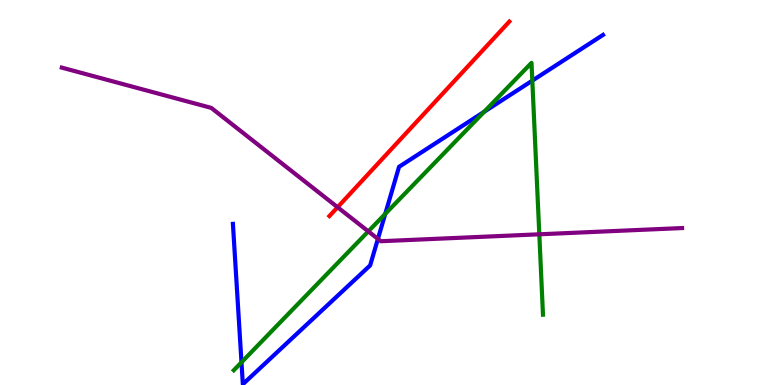[{'lines': ['blue', 'red'], 'intersections': []}, {'lines': ['green', 'red'], 'intersections': []}, {'lines': ['purple', 'red'], 'intersections': [{'x': 4.36, 'y': 4.62}]}, {'lines': ['blue', 'green'], 'intersections': [{'x': 3.12, 'y': 0.589}, {'x': 4.97, 'y': 4.44}, {'x': 6.25, 'y': 7.1}, {'x': 6.87, 'y': 7.91}]}, {'lines': ['blue', 'purple'], 'intersections': [{'x': 4.88, 'y': 3.79}]}, {'lines': ['green', 'purple'], 'intersections': [{'x': 4.75, 'y': 3.99}, {'x': 6.96, 'y': 3.91}]}]